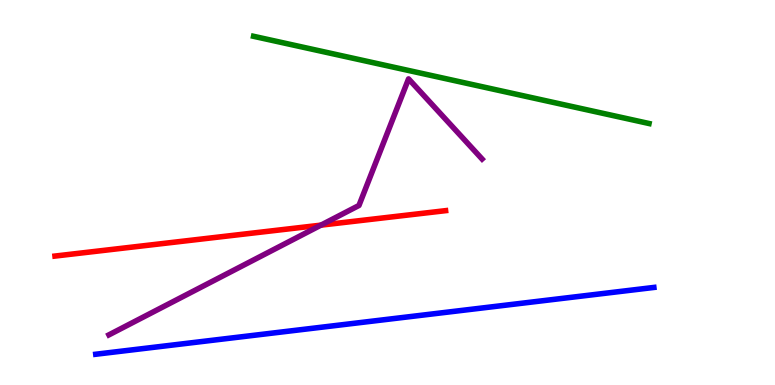[{'lines': ['blue', 'red'], 'intersections': []}, {'lines': ['green', 'red'], 'intersections': []}, {'lines': ['purple', 'red'], 'intersections': [{'x': 4.14, 'y': 4.15}]}, {'lines': ['blue', 'green'], 'intersections': []}, {'lines': ['blue', 'purple'], 'intersections': []}, {'lines': ['green', 'purple'], 'intersections': []}]